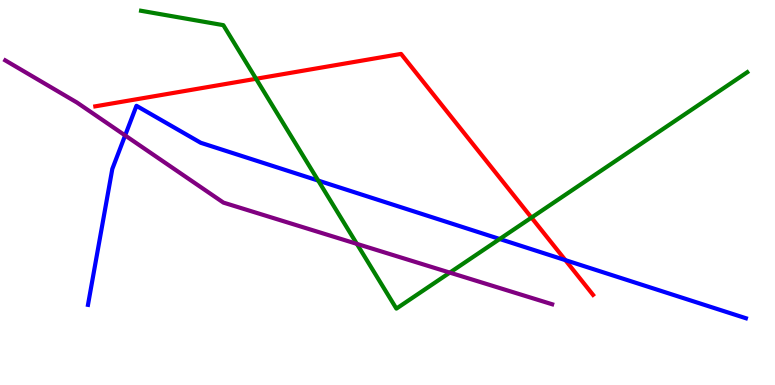[{'lines': ['blue', 'red'], 'intersections': [{'x': 7.3, 'y': 3.24}]}, {'lines': ['green', 'red'], 'intersections': [{'x': 3.3, 'y': 7.95}, {'x': 6.86, 'y': 4.35}]}, {'lines': ['purple', 'red'], 'intersections': []}, {'lines': ['blue', 'green'], 'intersections': [{'x': 4.11, 'y': 5.31}, {'x': 6.45, 'y': 3.79}]}, {'lines': ['blue', 'purple'], 'intersections': [{'x': 1.61, 'y': 6.48}]}, {'lines': ['green', 'purple'], 'intersections': [{'x': 4.6, 'y': 3.67}, {'x': 5.8, 'y': 2.92}]}]